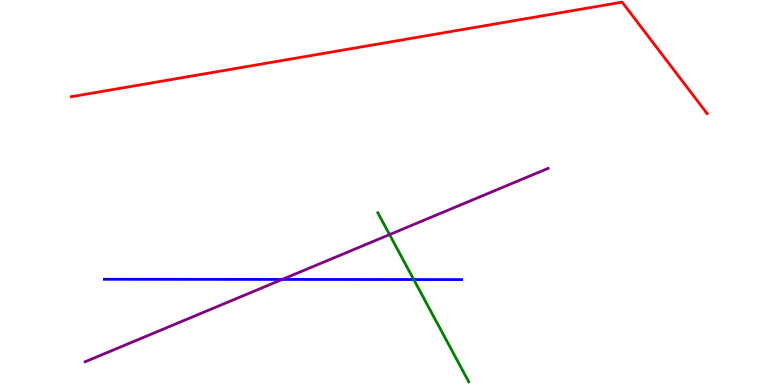[{'lines': ['blue', 'red'], 'intersections': []}, {'lines': ['green', 'red'], 'intersections': []}, {'lines': ['purple', 'red'], 'intersections': []}, {'lines': ['blue', 'green'], 'intersections': [{'x': 5.34, 'y': 2.74}]}, {'lines': ['blue', 'purple'], 'intersections': [{'x': 3.64, 'y': 2.74}]}, {'lines': ['green', 'purple'], 'intersections': [{'x': 5.03, 'y': 3.91}]}]